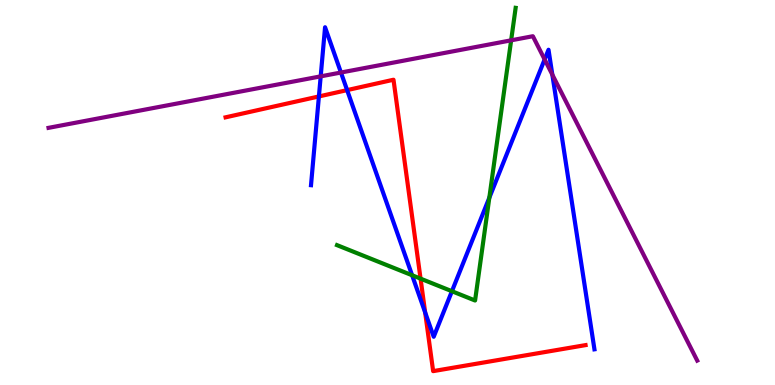[{'lines': ['blue', 'red'], 'intersections': [{'x': 4.11, 'y': 7.5}, {'x': 4.48, 'y': 7.66}, {'x': 5.49, 'y': 1.89}]}, {'lines': ['green', 'red'], 'intersections': [{'x': 5.43, 'y': 2.76}]}, {'lines': ['purple', 'red'], 'intersections': []}, {'lines': ['blue', 'green'], 'intersections': [{'x': 5.32, 'y': 2.85}, {'x': 5.83, 'y': 2.44}, {'x': 6.31, 'y': 4.86}]}, {'lines': ['blue', 'purple'], 'intersections': [{'x': 4.14, 'y': 8.02}, {'x': 4.4, 'y': 8.12}, {'x': 7.03, 'y': 8.46}, {'x': 7.13, 'y': 8.06}]}, {'lines': ['green', 'purple'], 'intersections': [{'x': 6.6, 'y': 8.95}]}]